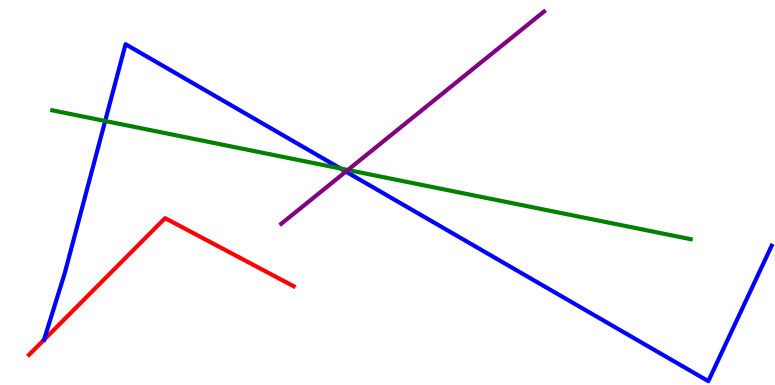[{'lines': ['blue', 'red'], 'intersections': [{'x': 0.568, 'y': 1.17}]}, {'lines': ['green', 'red'], 'intersections': []}, {'lines': ['purple', 'red'], 'intersections': []}, {'lines': ['blue', 'green'], 'intersections': [{'x': 1.36, 'y': 6.86}, {'x': 4.39, 'y': 5.62}]}, {'lines': ['blue', 'purple'], 'intersections': [{'x': 4.46, 'y': 5.54}]}, {'lines': ['green', 'purple'], 'intersections': [{'x': 4.49, 'y': 5.58}]}]